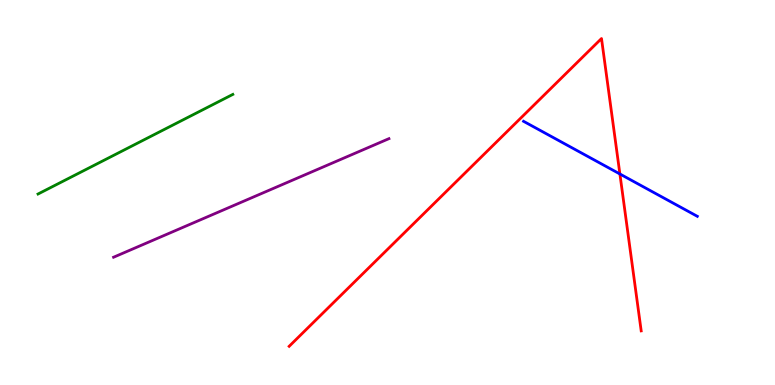[{'lines': ['blue', 'red'], 'intersections': [{'x': 8.0, 'y': 5.48}]}, {'lines': ['green', 'red'], 'intersections': []}, {'lines': ['purple', 'red'], 'intersections': []}, {'lines': ['blue', 'green'], 'intersections': []}, {'lines': ['blue', 'purple'], 'intersections': []}, {'lines': ['green', 'purple'], 'intersections': []}]